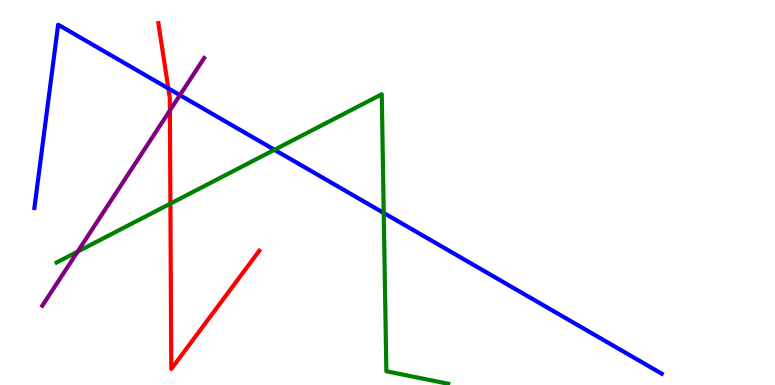[{'lines': ['blue', 'red'], 'intersections': [{'x': 2.17, 'y': 7.7}]}, {'lines': ['green', 'red'], 'intersections': [{'x': 2.2, 'y': 4.71}]}, {'lines': ['purple', 'red'], 'intersections': [{'x': 2.19, 'y': 7.13}]}, {'lines': ['blue', 'green'], 'intersections': [{'x': 3.54, 'y': 6.11}, {'x': 4.95, 'y': 4.47}]}, {'lines': ['blue', 'purple'], 'intersections': [{'x': 2.32, 'y': 7.53}]}, {'lines': ['green', 'purple'], 'intersections': [{'x': 1.0, 'y': 3.46}]}]